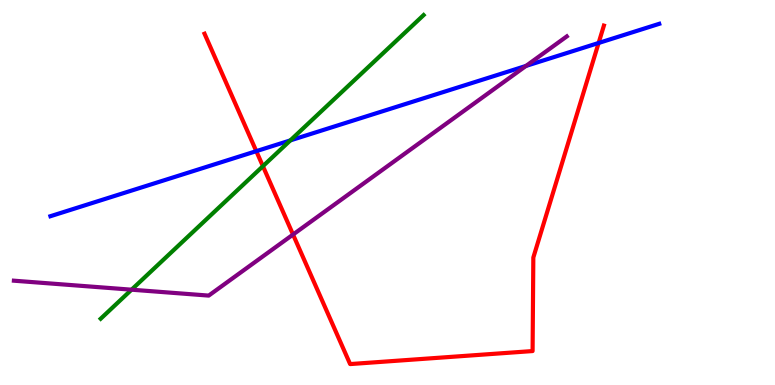[{'lines': ['blue', 'red'], 'intersections': [{'x': 3.31, 'y': 6.07}, {'x': 7.72, 'y': 8.88}]}, {'lines': ['green', 'red'], 'intersections': [{'x': 3.39, 'y': 5.68}]}, {'lines': ['purple', 'red'], 'intersections': [{'x': 3.78, 'y': 3.91}]}, {'lines': ['blue', 'green'], 'intersections': [{'x': 3.75, 'y': 6.35}]}, {'lines': ['blue', 'purple'], 'intersections': [{'x': 6.79, 'y': 8.29}]}, {'lines': ['green', 'purple'], 'intersections': [{'x': 1.7, 'y': 2.48}]}]